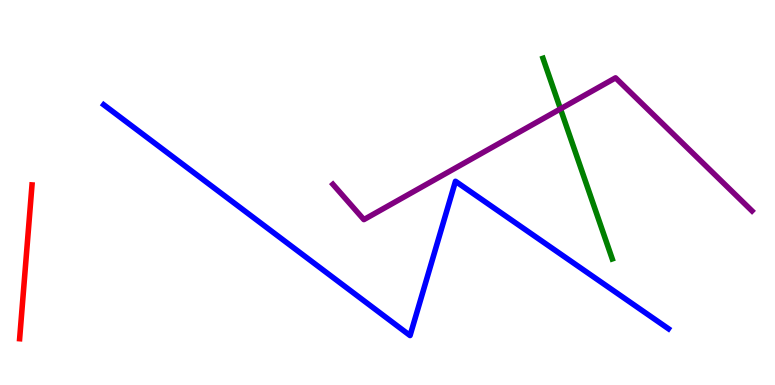[{'lines': ['blue', 'red'], 'intersections': []}, {'lines': ['green', 'red'], 'intersections': []}, {'lines': ['purple', 'red'], 'intersections': []}, {'lines': ['blue', 'green'], 'intersections': []}, {'lines': ['blue', 'purple'], 'intersections': []}, {'lines': ['green', 'purple'], 'intersections': [{'x': 7.23, 'y': 7.17}]}]